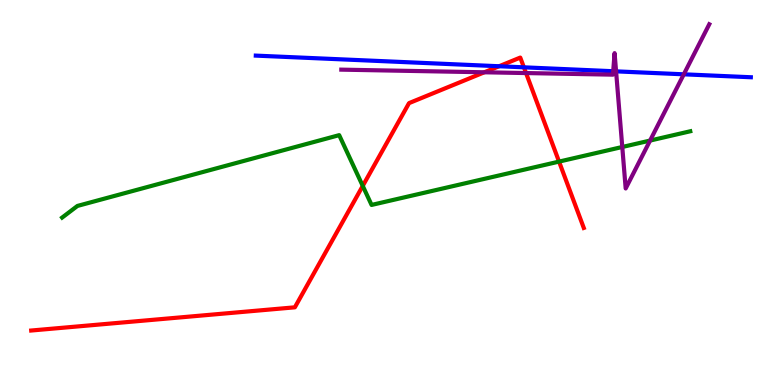[{'lines': ['blue', 'red'], 'intersections': [{'x': 6.44, 'y': 8.28}, {'x': 6.76, 'y': 8.25}]}, {'lines': ['green', 'red'], 'intersections': [{'x': 4.68, 'y': 5.17}, {'x': 7.21, 'y': 5.8}]}, {'lines': ['purple', 'red'], 'intersections': [{'x': 6.25, 'y': 8.12}, {'x': 6.79, 'y': 8.1}]}, {'lines': ['blue', 'green'], 'intersections': []}, {'lines': ['blue', 'purple'], 'intersections': [{'x': 7.91, 'y': 8.15}, {'x': 7.95, 'y': 8.15}, {'x': 8.82, 'y': 8.07}]}, {'lines': ['green', 'purple'], 'intersections': [{'x': 8.03, 'y': 6.18}, {'x': 8.39, 'y': 6.35}]}]